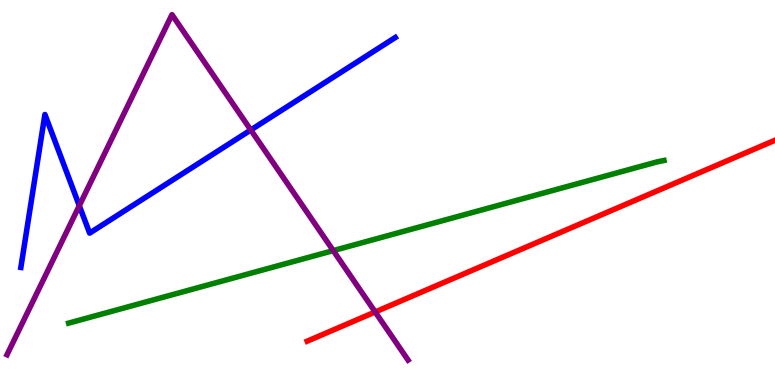[{'lines': ['blue', 'red'], 'intersections': []}, {'lines': ['green', 'red'], 'intersections': []}, {'lines': ['purple', 'red'], 'intersections': [{'x': 4.84, 'y': 1.9}]}, {'lines': ['blue', 'green'], 'intersections': []}, {'lines': ['blue', 'purple'], 'intersections': [{'x': 1.02, 'y': 4.66}, {'x': 3.24, 'y': 6.62}]}, {'lines': ['green', 'purple'], 'intersections': [{'x': 4.3, 'y': 3.49}]}]